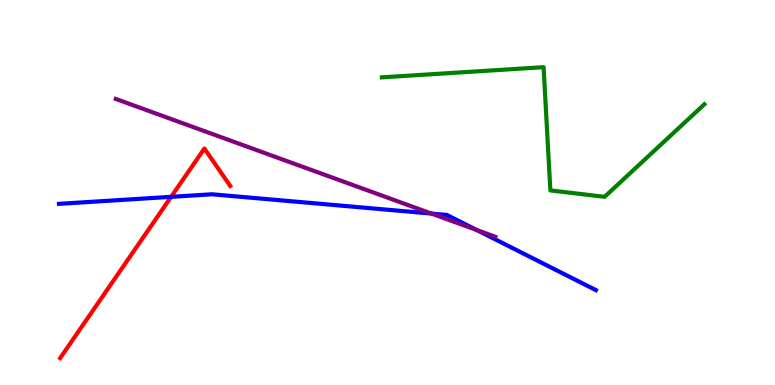[{'lines': ['blue', 'red'], 'intersections': [{'x': 2.21, 'y': 4.89}]}, {'lines': ['green', 'red'], 'intersections': []}, {'lines': ['purple', 'red'], 'intersections': []}, {'lines': ['blue', 'green'], 'intersections': []}, {'lines': ['blue', 'purple'], 'intersections': [{'x': 5.57, 'y': 4.45}, {'x': 6.15, 'y': 4.02}]}, {'lines': ['green', 'purple'], 'intersections': []}]